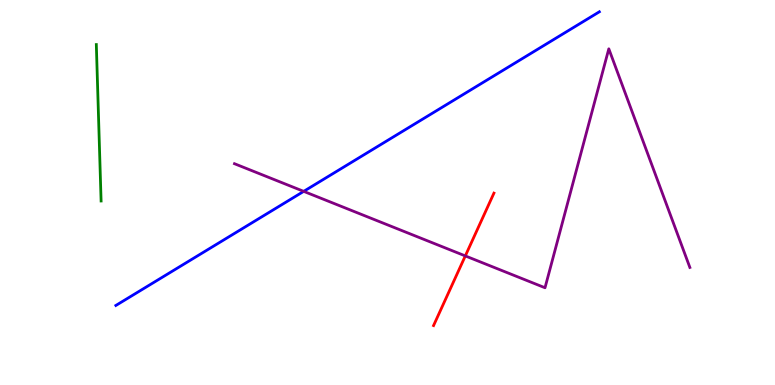[{'lines': ['blue', 'red'], 'intersections': []}, {'lines': ['green', 'red'], 'intersections': []}, {'lines': ['purple', 'red'], 'intersections': [{'x': 6.0, 'y': 3.35}]}, {'lines': ['blue', 'green'], 'intersections': []}, {'lines': ['blue', 'purple'], 'intersections': [{'x': 3.92, 'y': 5.03}]}, {'lines': ['green', 'purple'], 'intersections': []}]